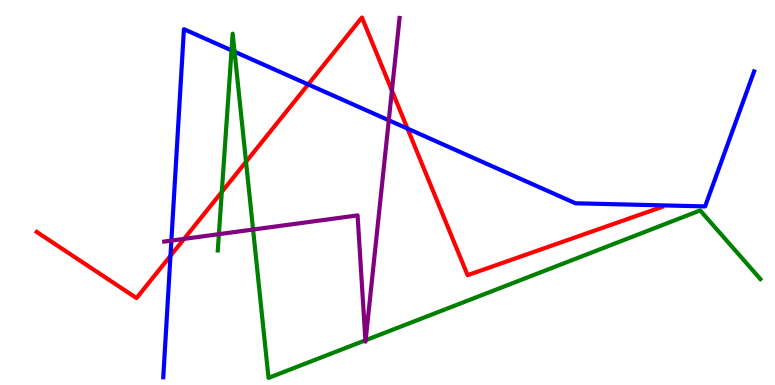[{'lines': ['blue', 'red'], 'intersections': [{'x': 2.2, 'y': 3.36}, {'x': 3.98, 'y': 7.81}, {'x': 5.26, 'y': 6.66}]}, {'lines': ['green', 'red'], 'intersections': [{'x': 2.86, 'y': 5.01}, {'x': 3.17, 'y': 5.8}]}, {'lines': ['purple', 'red'], 'intersections': [{'x': 2.38, 'y': 3.8}, {'x': 5.06, 'y': 7.65}]}, {'lines': ['blue', 'green'], 'intersections': [{'x': 2.99, 'y': 8.69}, {'x': 3.03, 'y': 8.66}]}, {'lines': ['blue', 'purple'], 'intersections': [{'x': 2.21, 'y': 3.75}, {'x': 5.02, 'y': 6.88}]}, {'lines': ['green', 'purple'], 'intersections': [{'x': 2.82, 'y': 3.92}, {'x': 3.27, 'y': 4.04}, {'x': 4.71, 'y': 1.16}, {'x': 4.72, 'y': 1.16}]}]